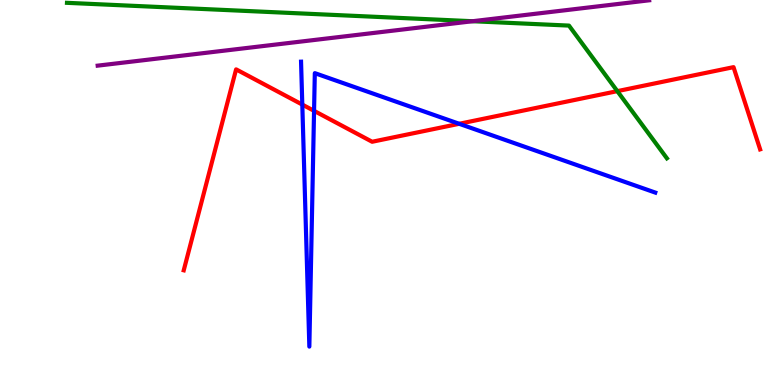[{'lines': ['blue', 'red'], 'intersections': [{'x': 3.9, 'y': 7.28}, {'x': 4.05, 'y': 7.12}, {'x': 5.93, 'y': 6.78}]}, {'lines': ['green', 'red'], 'intersections': [{'x': 7.97, 'y': 7.63}]}, {'lines': ['purple', 'red'], 'intersections': []}, {'lines': ['blue', 'green'], 'intersections': []}, {'lines': ['blue', 'purple'], 'intersections': []}, {'lines': ['green', 'purple'], 'intersections': [{'x': 6.1, 'y': 9.45}]}]